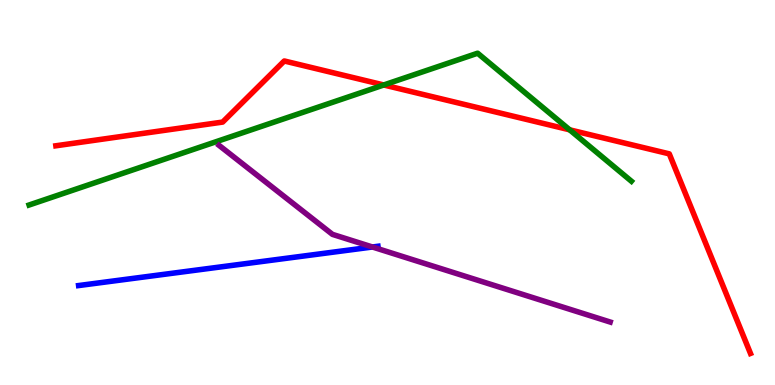[{'lines': ['blue', 'red'], 'intersections': []}, {'lines': ['green', 'red'], 'intersections': [{'x': 4.95, 'y': 7.79}, {'x': 7.35, 'y': 6.63}]}, {'lines': ['purple', 'red'], 'intersections': []}, {'lines': ['blue', 'green'], 'intersections': []}, {'lines': ['blue', 'purple'], 'intersections': [{'x': 4.81, 'y': 3.58}]}, {'lines': ['green', 'purple'], 'intersections': []}]